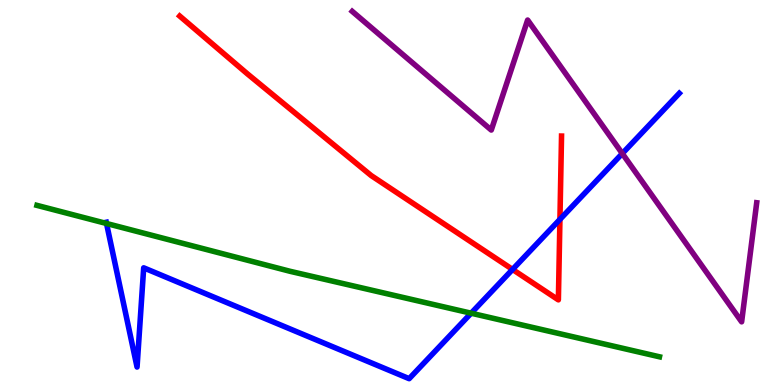[{'lines': ['blue', 'red'], 'intersections': [{'x': 6.61, 'y': 3.0}, {'x': 7.22, 'y': 4.3}]}, {'lines': ['green', 'red'], 'intersections': []}, {'lines': ['purple', 'red'], 'intersections': []}, {'lines': ['blue', 'green'], 'intersections': [{'x': 1.37, 'y': 4.19}, {'x': 6.08, 'y': 1.86}]}, {'lines': ['blue', 'purple'], 'intersections': [{'x': 8.03, 'y': 6.01}]}, {'lines': ['green', 'purple'], 'intersections': []}]